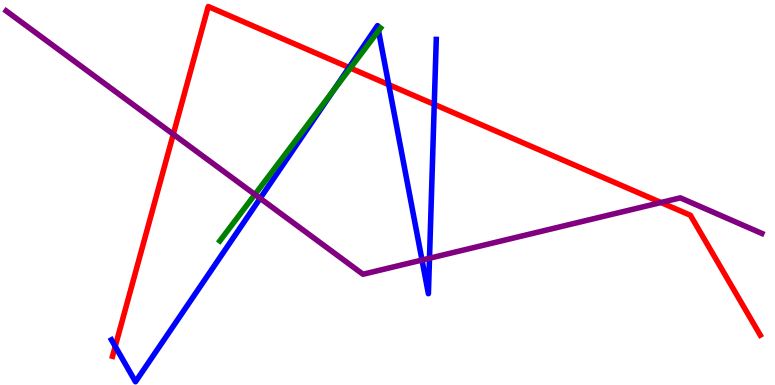[{'lines': ['blue', 'red'], 'intersections': [{'x': 1.49, 'y': 1.0}, {'x': 4.5, 'y': 8.25}, {'x': 5.02, 'y': 7.8}, {'x': 5.6, 'y': 7.29}]}, {'lines': ['green', 'red'], 'intersections': [{'x': 4.52, 'y': 8.23}]}, {'lines': ['purple', 'red'], 'intersections': [{'x': 2.24, 'y': 6.51}, {'x': 8.53, 'y': 4.74}]}, {'lines': ['blue', 'green'], 'intersections': [{'x': 4.3, 'y': 7.65}, {'x': 4.88, 'y': 9.2}]}, {'lines': ['blue', 'purple'], 'intersections': [{'x': 3.36, 'y': 4.85}, {'x': 5.45, 'y': 3.25}, {'x': 5.54, 'y': 3.29}]}, {'lines': ['green', 'purple'], 'intersections': [{'x': 3.29, 'y': 4.95}]}]